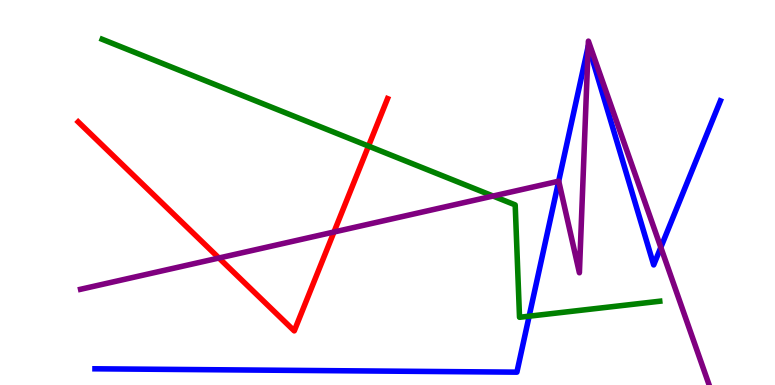[{'lines': ['blue', 'red'], 'intersections': []}, {'lines': ['green', 'red'], 'intersections': [{'x': 4.75, 'y': 6.21}]}, {'lines': ['purple', 'red'], 'intersections': [{'x': 2.82, 'y': 3.3}, {'x': 4.31, 'y': 3.97}]}, {'lines': ['blue', 'green'], 'intersections': [{'x': 6.83, 'y': 1.79}]}, {'lines': ['blue', 'purple'], 'intersections': [{'x': 7.21, 'y': 5.29}, {'x': 7.59, 'y': 8.8}, {'x': 8.53, 'y': 3.57}]}, {'lines': ['green', 'purple'], 'intersections': [{'x': 6.36, 'y': 4.91}]}]